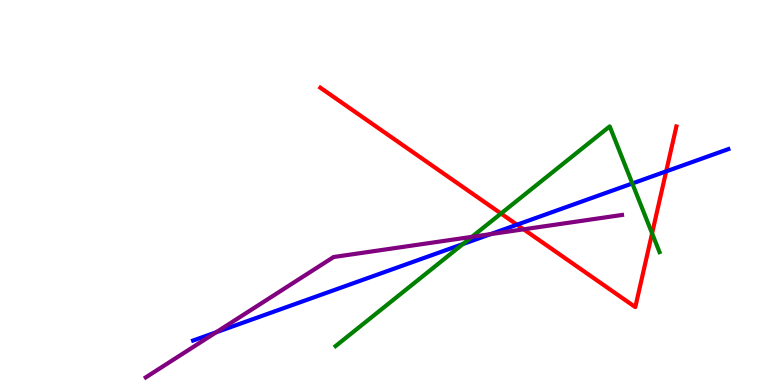[{'lines': ['blue', 'red'], 'intersections': [{'x': 6.67, 'y': 4.16}, {'x': 8.6, 'y': 5.55}]}, {'lines': ['green', 'red'], 'intersections': [{'x': 6.46, 'y': 4.45}, {'x': 8.41, 'y': 3.94}]}, {'lines': ['purple', 'red'], 'intersections': [{'x': 6.76, 'y': 4.04}]}, {'lines': ['blue', 'green'], 'intersections': [{'x': 5.97, 'y': 3.66}, {'x': 8.16, 'y': 5.23}]}, {'lines': ['blue', 'purple'], 'intersections': [{'x': 2.79, 'y': 1.37}, {'x': 6.33, 'y': 3.92}]}, {'lines': ['green', 'purple'], 'intersections': [{'x': 6.09, 'y': 3.85}]}]